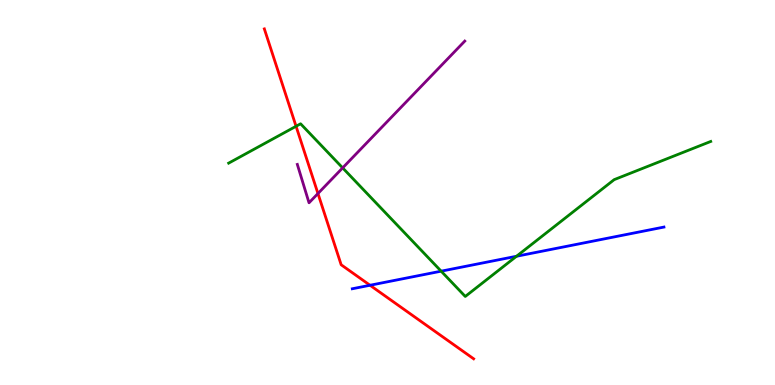[{'lines': ['blue', 'red'], 'intersections': [{'x': 4.77, 'y': 2.59}]}, {'lines': ['green', 'red'], 'intersections': [{'x': 3.82, 'y': 6.72}]}, {'lines': ['purple', 'red'], 'intersections': [{'x': 4.1, 'y': 4.97}]}, {'lines': ['blue', 'green'], 'intersections': [{'x': 5.69, 'y': 2.96}, {'x': 6.66, 'y': 3.34}]}, {'lines': ['blue', 'purple'], 'intersections': []}, {'lines': ['green', 'purple'], 'intersections': [{'x': 4.42, 'y': 5.64}]}]